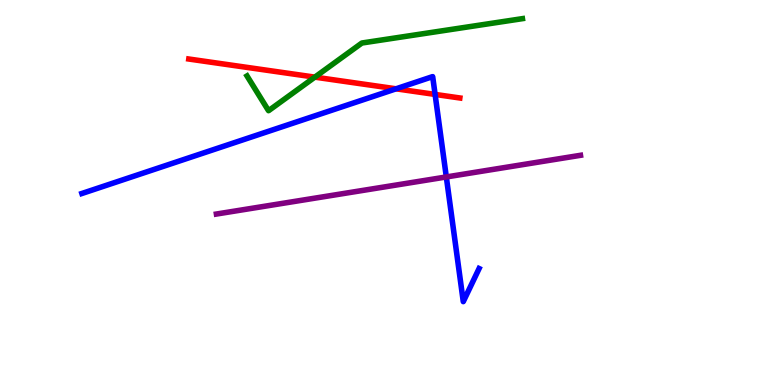[{'lines': ['blue', 'red'], 'intersections': [{'x': 5.11, 'y': 7.69}, {'x': 5.61, 'y': 7.55}]}, {'lines': ['green', 'red'], 'intersections': [{'x': 4.06, 'y': 8.0}]}, {'lines': ['purple', 'red'], 'intersections': []}, {'lines': ['blue', 'green'], 'intersections': []}, {'lines': ['blue', 'purple'], 'intersections': [{'x': 5.76, 'y': 5.4}]}, {'lines': ['green', 'purple'], 'intersections': []}]